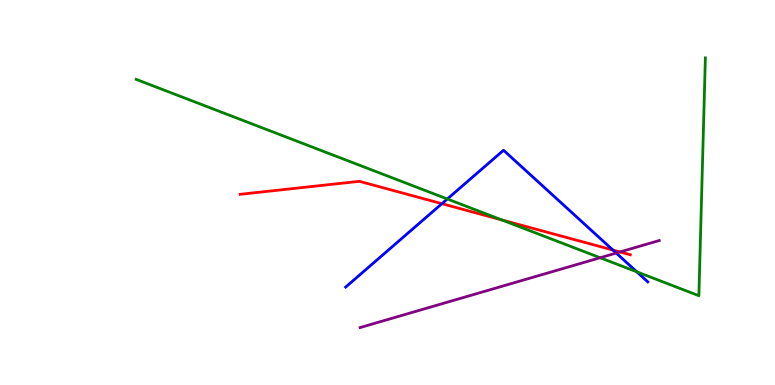[{'lines': ['blue', 'red'], 'intersections': [{'x': 5.7, 'y': 4.71}, {'x': 7.91, 'y': 3.51}]}, {'lines': ['green', 'red'], 'intersections': [{'x': 6.47, 'y': 4.29}]}, {'lines': ['purple', 'red'], 'intersections': [{'x': 8.0, 'y': 3.46}]}, {'lines': ['blue', 'green'], 'intersections': [{'x': 5.77, 'y': 4.83}, {'x': 8.22, 'y': 2.94}]}, {'lines': ['blue', 'purple'], 'intersections': [{'x': 7.95, 'y': 3.43}]}, {'lines': ['green', 'purple'], 'intersections': [{'x': 7.74, 'y': 3.31}]}]